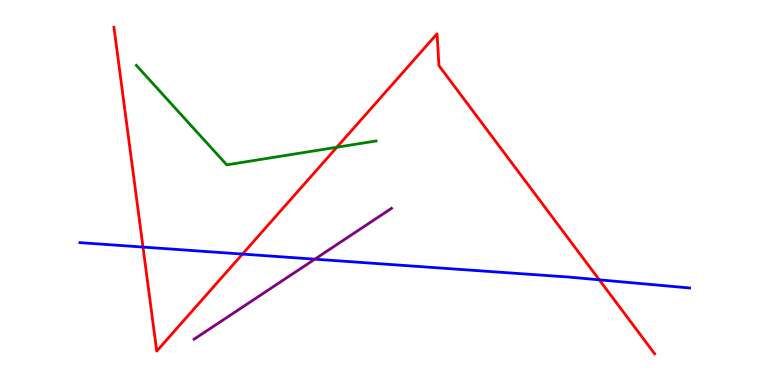[{'lines': ['blue', 'red'], 'intersections': [{'x': 1.84, 'y': 3.58}, {'x': 3.13, 'y': 3.4}, {'x': 7.73, 'y': 2.73}]}, {'lines': ['green', 'red'], 'intersections': [{'x': 4.35, 'y': 6.18}]}, {'lines': ['purple', 'red'], 'intersections': []}, {'lines': ['blue', 'green'], 'intersections': []}, {'lines': ['blue', 'purple'], 'intersections': [{'x': 4.06, 'y': 3.27}]}, {'lines': ['green', 'purple'], 'intersections': []}]